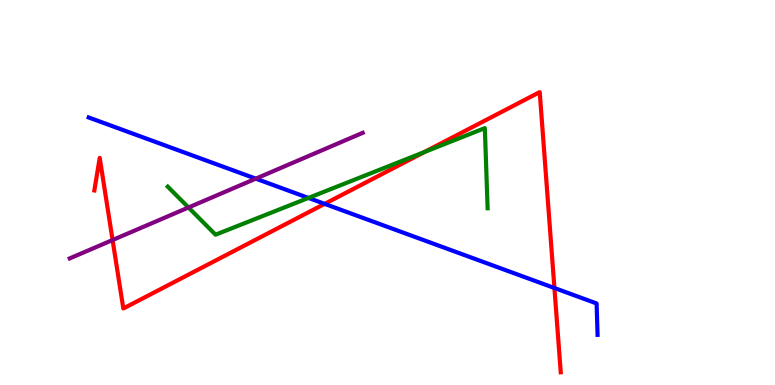[{'lines': ['blue', 'red'], 'intersections': [{'x': 4.19, 'y': 4.7}, {'x': 7.15, 'y': 2.52}]}, {'lines': ['green', 'red'], 'intersections': [{'x': 5.48, 'y': 6.05}]}, {'lines': ['purple', 'red'], 'intersections': [{'x': 1.45, 'y': 3.77}]}, {'lines': ['blue', 'green'], 'intersections': [{'x': 3.98, 'y': 4.86}]}, {'lines': ['blue', 'purple'], 'intersections': [{'x': 3.3, 'y': 5.36}]}, {'lines': ['green', 'purple'], 'intersections': [{'x': 2.43, 'y': 4.61}]}]